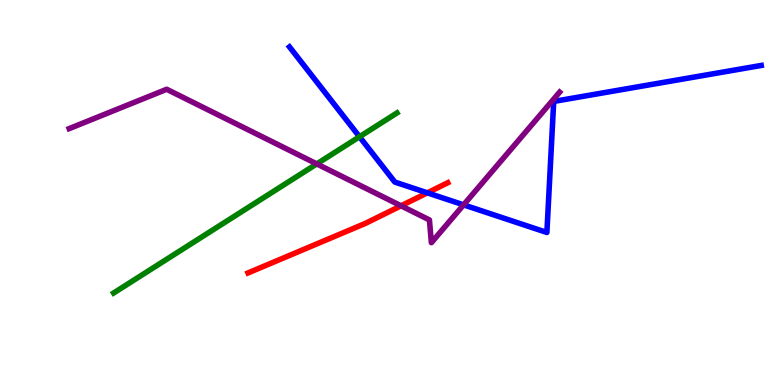[{'lines': ['blue', 'red'], 'intersections': [{'x': 5.51, 'y': 4.99}]}, {'lines': ['green', 'red'], 'intersections': []}, {'lines': ['purple', 'red'], 'intersections': [{'x': 5.17, 'y': 4.65}]}, {'lines': ['blue', 'green'], 'intersections': [{'x': 4.64, 'y': 6.45}]}, {'lines': ['blue', 'purple'], 'intersections': [{'x': 5.98, 'y': 4.68}]}, {'lines': ['green', 'purple'], 'intersections': [{'x': 4.09, 'y': 5.74}]}]